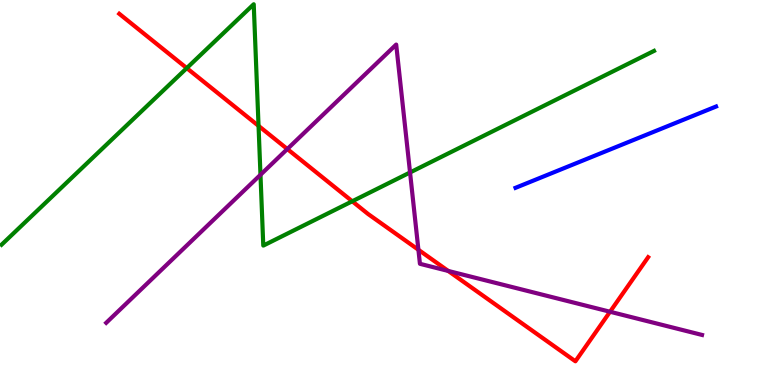[{'lines': ['blue', 'red'], 'intersections': []}, {'lines': ['green', 'red'], 'intersections': [{'x': 2.41, 'y': 8.23}, {'x': 3.34, 'y': 6.73}, {'x': 4.55, 'y': 4.77}]}, {'lines': ['purple', 'red'], 'intersections': [{'x': 3.71, 'y': 6.13}, {'x': 5.4, 'y': 3.51}, {'x': 5.78, 'y': 2.96}, {'x': 7.87, 'y': 1.9}]}, {'lines': ['blue', 'green'], 'intersections': []}, {'lines': ['blue', 'purple'], 'intersections': []}, {'lines': ['green', 'purple'], 'intersections': [{'x': 3.36, 'y': 5.46}, {'x': 5.29, 'y': 5.52}]}]